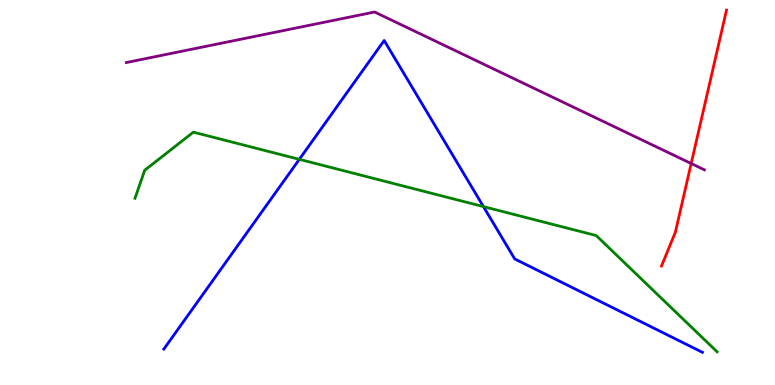[{'lines': ['blue', 'red'], 'intersections': []}, {'lines': ['green', 'red'], 'intersections': []}, {'lines': ['purple', 'red'], 'intersections': [{'x': 8.92, 'y': 5.75}]}, {'lines': ['blue', 'green'], 'intersections': [{'x': 3.86, 'y': 5.86}, {'x': 6.24, 'y': 4.63}]}, {'lines': ['blue', 'purple'], 'intersections': []}, {'lines': ['green', 'purple'], 'intersections': []}]